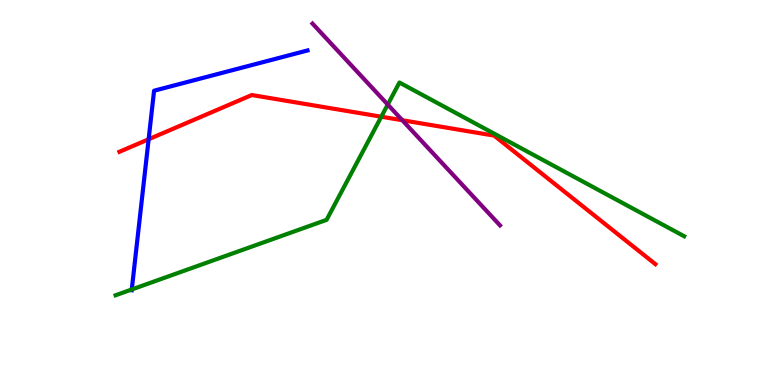[{'lines': ['blue', 'red'], 'intersections': [{'x': 1.92, 'y': 6.38}]}, {'lines': ['green', 'red'], 'intersections': [{'x': 4.92, 'y': 6.97}]}, {'lines': ['purple', 'red'], 'intersections': [{'x': 5.19, 'y': 6.88}]}, {'lines': ['blue', 'green'], 'intersections': [{'x': 1.7, 'y': 2.48}]}, {'lines': ['blue', 'purple'], 'intersections': []}, {'lines': ['green', 'purple'], 'intersections': [{'x': 5.0, 'y': 7.28}]}]